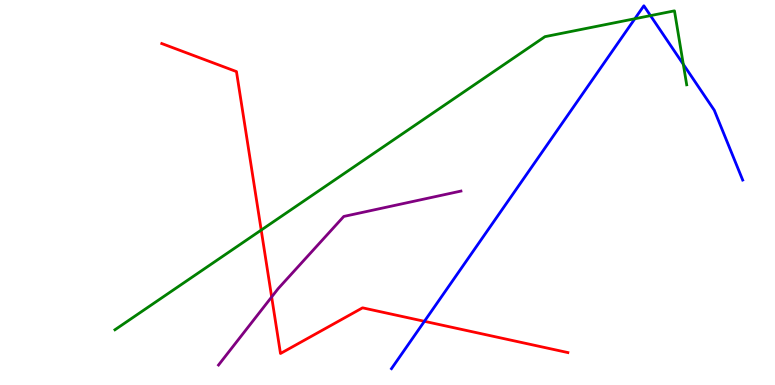[{'lines': ['blue', 'red'], 'intersections': [{'x': 5.48, 'y': 1.65}]}, {'lines': ['green', 'red'], 'intersections': [{'x': 3.37, 'y': 4.02}]}, {'lines': ['purple', 'red'], 'intersections': [{'x': 3.51, 'y': 2.29}]}, {'lines': ['blue', 'green'], 'intersections': [{'x': 8.19, 'y': 9.51}, {'x': 8.39, 'y': 9.59}, {'x': 8.82, 'y': 8.33}]}, {'lines': ['blue', 'purple'], 'intersections': []}, {'lines': ['green', 'purple'], 'intersections': []}]